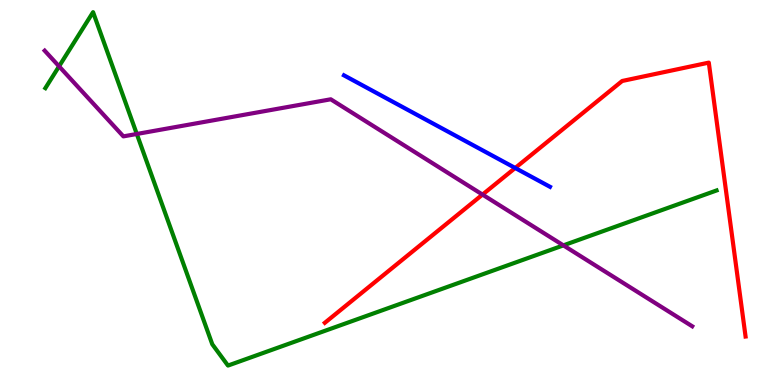[{'lines': ['blue', 'red'], 'intersections': [{'x': 6.65, 'y': 5.64}]}, {'lines': ['green', 'red'], 'intersections': []}, {'lines': ['purple', 'red'], 'intersections': [{'x': 6.23, 'y': 4.95}]}, {'lines': ['blue', 'green'], 'intersections': []}, {'lines': ['blue', 'purple'], 'intersections': []}, {'lines': ['green', 'purple'], 'intersections': [{'x': 0.762, 'y': 8.28}, {'x': 1.77, 'y': 6.52}, {'x': 7.27, 'y': 3.63}]}]